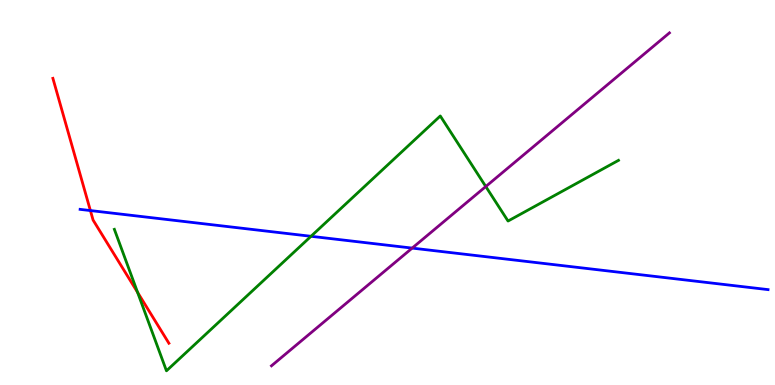[{'lines': ['blue', 'red'], 'intersections': [{'x': 1.17, 'y': 4.53}]}, {'lines': ['green', 'red'], 'intersections': [{'x': 1.78, 'y': 2.41}]}, {'lines': ['purple', 'red'], 'intersections': []}, {'lines': ['blue', 'green'], 'intersections': [{'x': 4.01, 'y': 3.86}]}, {'lines': ['blue', 'purple'], 'intersections': [{'x': 5.32, 'y': 3.56}]}, {'lines': ['green', 'purple'], 'intersections': [{'x': 6.27, 'y': 5.16}]}]